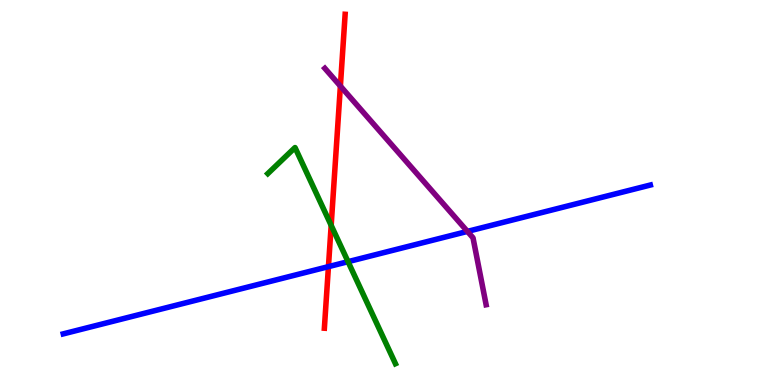[{'lines': ['blue', 'red'], 'intersections': [{'x': 4.24, 'y': 3.07}]}, {'lines': ['green', 'red'], 'intersections': [{'x': 4.27, 'y': 4.15}]}, {'lines': ['purple', 'red'], 'intersections': [{'x': 4.39, 'y': 7.76}]}, {'lines': ['blue', 'green'], 'intersections': [{'x': 4.49, 'y': 3.2}]}, {'lines': ['blue', 'purple'], 'intersections': [{'x': 6.03, 'y': 3.99}]}, {'lines': ['green', 'purple'], 'intersections': []}]